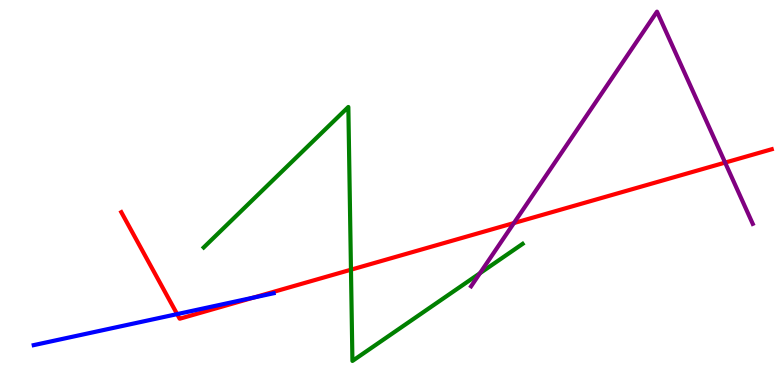[{'lines': ['blue', 'red'], 'intersections': [{'x': 2.29, 'y': 1.84}, {'x': 3.27, 'y': 2.27}]}, {'lines': ['green', 'red'], 'intersections': [{'x': 4.53, 'y': 2.99}]}, {'lines': ['purple', 'red'], 'intersections': [{'x': 6.63, 'y': 4.21}, {'x': 9.36, 'y': 5.78}]}, {'lines': ['blue', 'green'], 'intersections': []}, {'lines': ['blue', 'purple'], 'intersections': []}, {'lines': ['green', 'purple'], 'intersections': [{'x': 6.19, 'y': 2.9}]}]